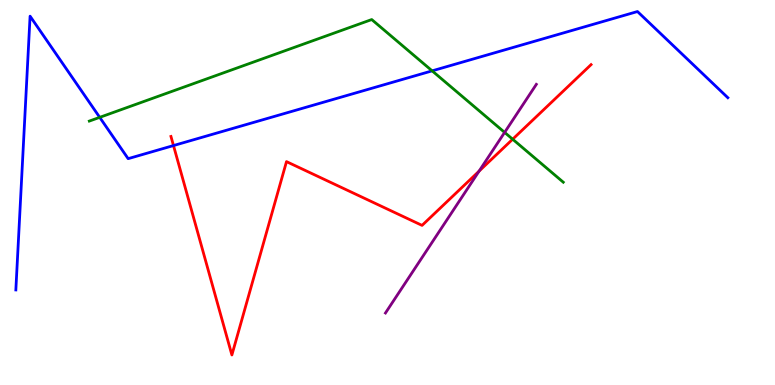[{'lines': ['blue', 'red'], 'intersections': [{'x': 2.24, 'y': 6.22}]}, {'lines': ['green', 'red'], 'intersections': [{'x': 6.61, 'y': 6.38}]}, {'lines': ['purple', 'red'], 'intersections': [{'x': 6.18, 'y': 5.55}]}, {'lines': ['blue', 'green'], 'intersections': [{'x': 1.29, 'y': 6.95}, {'x': 5.58, 'y': 8.16}]}, {'lines': ['blue', 'purple'], 'intersections': []}, {'lines': ['green', 'purple'], 'intersections': [{'x': 6.51, 'y': 6.56}]}]